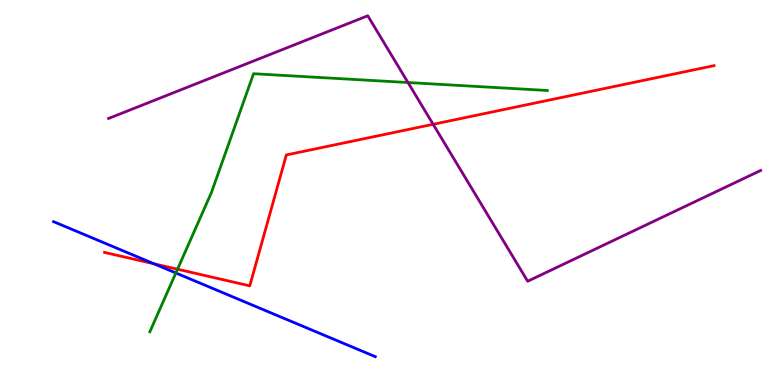[{'lines': ['blue', 'red'], 'intersections': [{'x': 1.99, 'y': 3.15}]}, {'lines': ['green', 'red'], 'intersections': [{'x': 2.29, 'y': 3.01}]}, {'lines': ['purple', 'red'], 'intersections': [{'x': 5.59, 'y': 6.77}]}, {'lines': ['blue', 'green'], 'intersections': [{'x': 2.27, 'y': 2.91}]}, {'lines': ['blue', 'purple'], 'intersections': []}, {'lines': ['green', 'purple'], 'intersections': [{'x': 5.26, 'y': 7.86}]}]